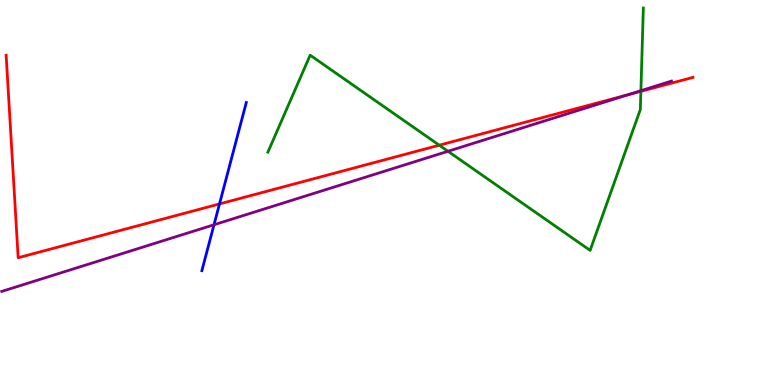[{'lines': ['blue', 'red'], 'intersections': [{'x': 2.83, 'y': 4.7}]}, {'lines': ['green', 'red'], 'intersections': [{'x': 5.67, 'y': 6.23}, {'x': 8.27, 'y': 7.63}]}, {'lines': ['purple', 'red'], 'intersections': [{'x': 8.1, 'y': 7.54}]}, {'lines': ['blue', 'green'], 'intersections': []}, {'lines': ['blue', 'purple'], 'intersections': [{'x': 2.76, 'y': 4.16}]}, {'lines': ['green', 'purple'], 'intersections': [{'x': 5.78, 'y': 6.07}, {'x': 8.27, 'y': 7.64}]}]